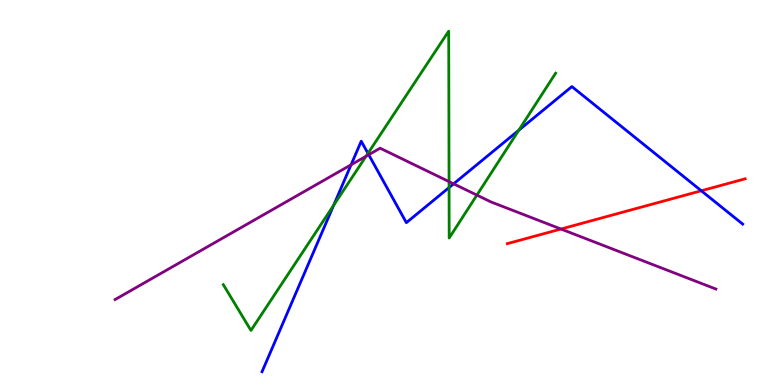[{'lines': ['blue', 'red'], 'intersections': [{'x': 9.05, 'y': 5.04}]}, {'lines': ['green', 'red'], 'intersections': []}, {'lines': ['purple', 'red'], 'intersections': [{'x': 7.24, 'y': 4.05}]}, {'lines': ['blue', 'green'], 'intersections': [{'x': 4.31, 'y': 4.67}, {'x': 4.75, 'y': 6.02}, {'x': 5.79, 'y': 5.13}, {'x': 6.69, 'y': 6.62}]}, {'lines': ['blue', 'purple'], 'intersections': [{'x': 4.53, 'y': 5.72}, {'x': 4.76, 'y': 5.98}, {'x': 5.85, 'y': 5.23}]}, {'lines': ['green', 'purple'], 'intersections': [{'x': 4.72, 'y': 5.94}, {'x': 5.79, 'y': 5.28}, {'x': 6.15, 'y': 4.93}]}]